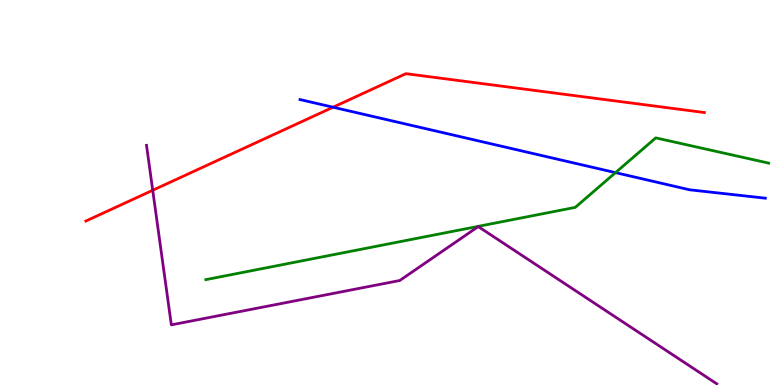[{'lines': ['blue', 'red'], 'intersections': [{'x': 4.3, 'y': 7.22}]}, {'lines': ['green', 'red'], 'intersections': []}, {'lines': ['purple', 'red'], 'intersections': [{'x': 1.97, 'y': 5.06}]}, {'lines': ['blue', 'green'], 'intersections': [{'x': 7.94, 'y': 5.52}]}, {'lines': ['blue', 'purple'], 'intersections': []}, {'lines': ['green', 'purple'], 'intersections': []}]